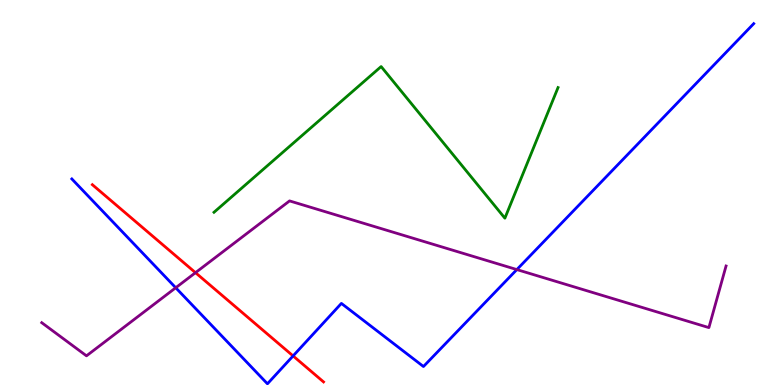[{'lines': ['blue', 'red'], 'intersections': [{'x': 3.78, 'y': 0.755}]}, {'lines': ['green', 'red'], 'intersections': []}, {'lines': ['purple', 'red'], 'intersections': [{'x': 2.52, 'y': 2.92}]}, {'lines': ['blue', 'green'], 'intersections': []}, {'lines': ['blue', 'purple'], 'intersections': [{'x': 2.27, 'y': 2.53}, {'x': 6.67, 'y': 3.0}]}, {'lines': ['green', 'purple'], 'intersections': []}]